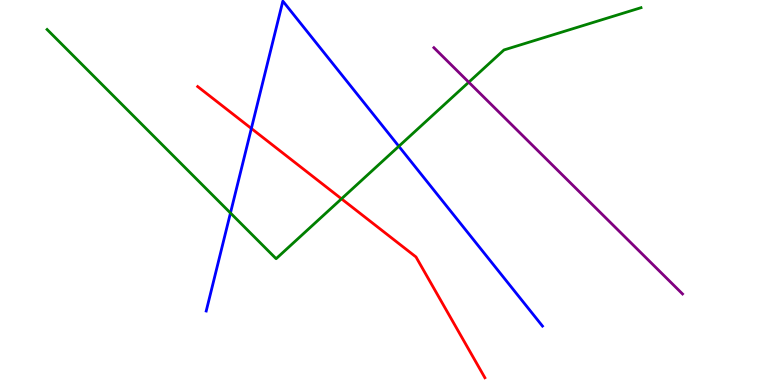[{'lines': ['blue', 'red'], 'intersections': [{'x': 3.24, 'y': 6.66}]}, {'lines': ['green', 'red'], 'intersections': [{'x': 4.41, 'y': 4.84}]}, {'lines': ['purple', 'red'], 'intersections': []}, {'lines': ['blue', 'green'], 'intersections': [{'x': 2.97, 'y': 4.47}, {'x': 5.15, 'y': 6.2}]}, {'lines': ['blue', 'purple'], 'intersections': []}, {'lines': ['green', 'purple'], 'intersections': [{'x': 6.05, 'y': 7.86}]}]